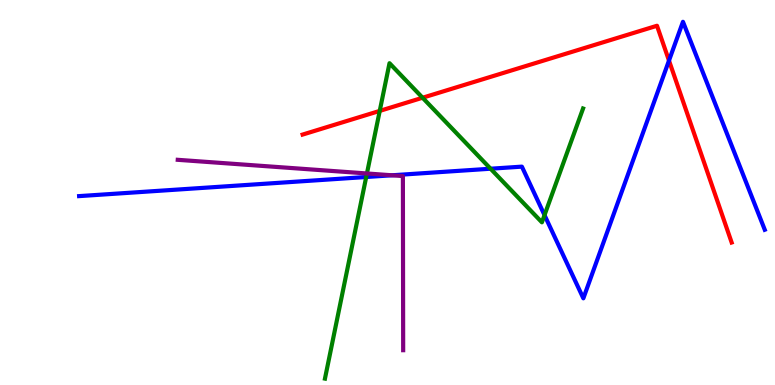[{'lines': ['blue', 'red'], 'intersections': [{'x': 8.63, 'y': 8.43}]}, {'lines': ['green', 'red'], 'intersections': [{'x': 4.9, 'y': 7.12}, {'x': 5.45, 'y': 7.46}]}, {'lines': ['purple', 'red'], 'intersections': []}, {'lines': ['blue', 'green'], 'intersections': [{'x': 4.73, 'y': 5.4}, {'x': 6.33, 'y': 5.62}, {'x': 7.03, 'y': 4.41}]}, {'lines': ['blue', 'purple'], 'intersections': [{'x': 5.06, 'y': 5.45}]}, {'lines': ['green', 'purple'], 'intersections': [{'x': 4.73, 'y': 5.49}]}]